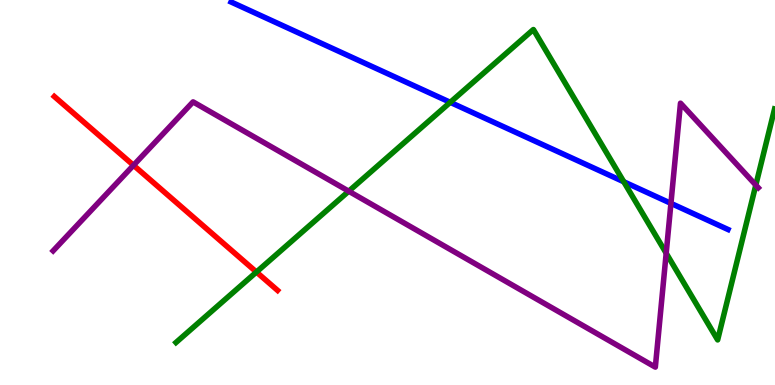[{'lines': ['blue', 'red'], 'intersections': []}, {'lines': ['green', 'red'], 'intersections': [{'x': 3.31, 'y': 2.93}]}, {'lines': ['purple', 'red'], 'intersections': [{'x': 1.72, 'y': 5.71}]}, {'lines': ['blue', 'green'], 'intersections': [{'x': 5.81, 'y': 7.34}, {'x': 8.05, 'y': 5.28}]}, {'lines': ['blue', 'purple'], 'intersections': [{'x': 8.66, 'y': 4.72}]}, {'lines': ['green', 'purple'], 'intersections': [{'x': 4.5, 'y': 5.03}, {'x': 8.6, 'y': 3.42}, {'x': 9.75, 'y': 5.19}]}]